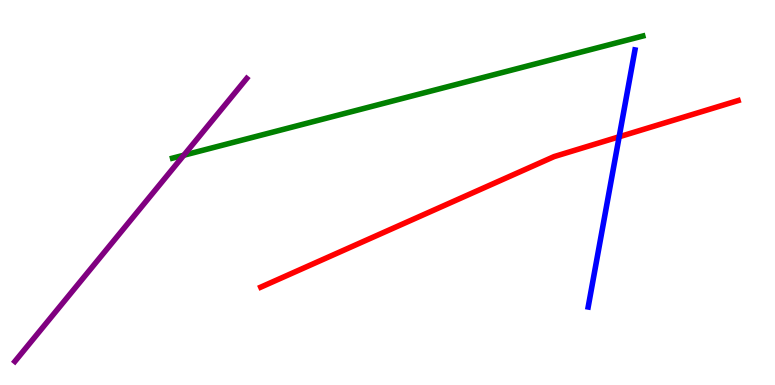[{'lines': ['blue', 'red'], 'intersections': [{'x': 7.99, 'y': 6.45}]}, {'lines': ['green', 'red'], 'intersections': []}, {'lines': ['purple', 'red'], 'intersections': []}, {'lines': ['blue', 'green'], 'intersections': []}, {'lines': ['blue', 'purple'], 'intersections': []}, {'lines': ['green', 'purple'], 'intersections': [{'x': 2.37, 'y': 5.97}]}]